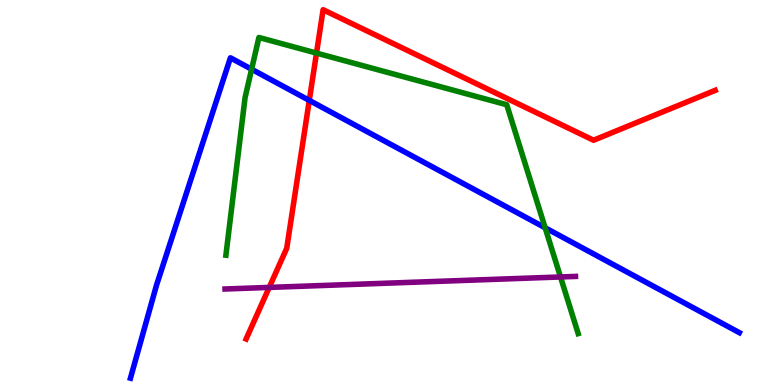[{'lines': ['blue', 'red'], 'intersections': [{'x': 3.99, 'y': 7.39}]}, {'lines': ['green', 'red'], 'intersections': [{'x': 4.08, 'y': 8.62}]}, {'lines': ['purple', 'red'], 'intersections': [{'x': 3.47, 'y': 2.53}]}, {'lines': ['blue', 'green'], 'intersections': [{'x': 3.25, 'y': 8.2}, {'x': 7.03, 'y': 4.08}]}, {'lines': ['blue', 'purple'], 'intersections': []}, {'lines': ['green', 'purple'], 'intersections': [{'x': 7.23, 'y': 2.81}]}]